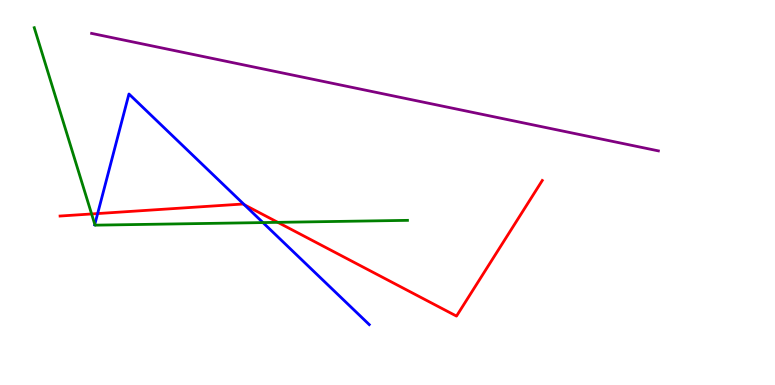[{'lines': ['blue', 'red'], 'intersections': [{'x': 1.26, 'y': 4.45}, {'x': 3.15, 'y': 4.68}]}, {'lines': ['green', 'red'], 'intersections': [{'x': 1.18, 'y': 4.44}, {'x': 3.58, 'y': 4.22}]}, {'lines': ['purple', 'red'], 'intersections': []}, {'lines': ['blue', 'green'], 'intersections': [{'x': 1.22, 'y': 4.17}, {'x': 3.39, 'y': 4.22}]}, {'lines': ['blue', 'purple'], 'intersections': []}, {'lines': ['green', 'purple'], 'intersections': []}]